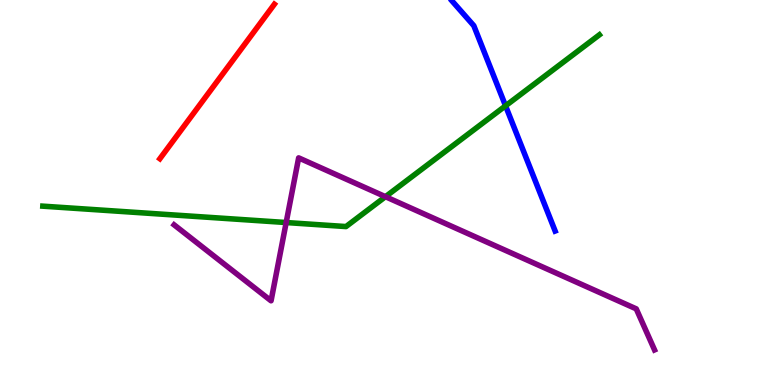[{'lines': ['blue', 'red'], 'intersections': []}, {'lines': ['green', 'red'], 'intersections': []}, {'lines': ['purple', 'red'], 'intersections': []}, {'lines': ['blue', 'green'], 'intersections': [{'x': 6.52, 'y': 7.25}]}, {'lines': ['blue', 'purple'], 'intersections': []}, {'lines': ['green', 'purple'], 'intersections': [{'x': 3.69, 'y': 4.22}, {'x': 4.97, 'y': 4.89}]}]